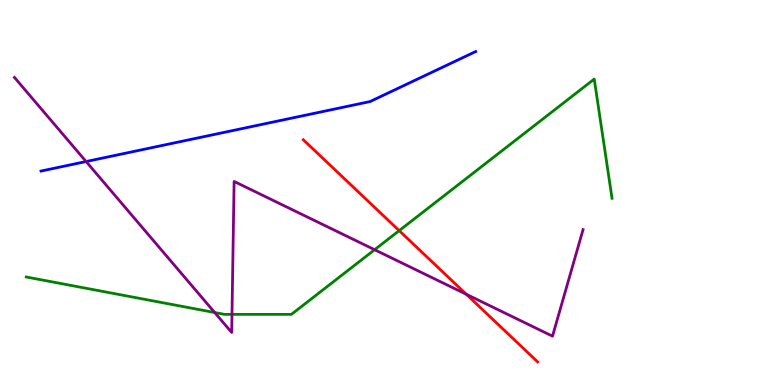[{'lines': ['blue', 'red'], 'intersections': []}, {'lines': ['green', 'red'], 'intersections': [{'x': 5.15, 'y': 4.01}]}, {'lines': ['purple', 'red'], 'intersections': [{'x': 6.02, 'y': 2.36}]}, {'lines': ['blue', 'green'], 'intersections': []}, {'lines': ['blue', 'purple'], 'intersections': [{'x': 1.11, 'y': 5.8}]}, {'lines': ['green', 'purple'], 'intersections': [{'x': 2.77, 'y': 1.88}, {'x': 2.99, 'y': 1.83}, {'x': 4.83, 'y': 3.51}]}]